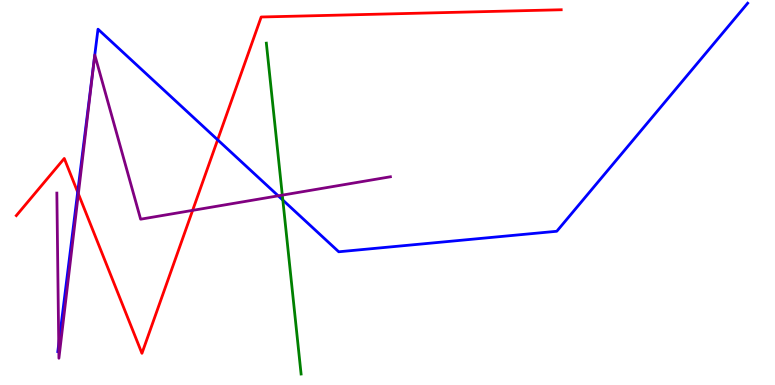[{'lines': ['blue', 'red'], 'intersections': [{'x': 1.0, 'y': 5.01}, {'x': 2.81, 'y': 6.37}]}, {'lines': ['green', 'red'], 'intersections': []}, {'lines': ['purple', 'red'], 'intersections': [{'x': 1.01, 'y': 4.97}, {'x': 2.49, 'y': 4.54}]}, {'lines': ['blue', 'green'], 'intersections': [{'x': 3.65, 'y': 4.8}]}, {'lines': ['blue', 'purple'], 'intersections': [{'x': 0.758, 'y': 1.06}, {'x': 3.59, 'y': 4.91}]}, {'lines': ['green', 'purple'], 'intersections': [{'x': 3.64, 'y': 4.93}]}]